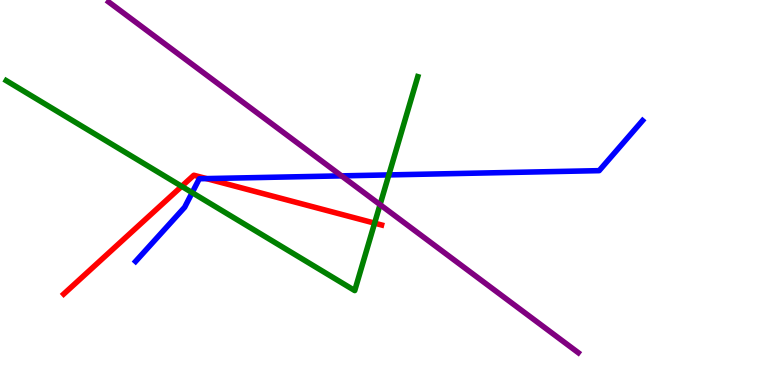[{'lines': ['blue', 'red'], 'intersections': [{'x': 2.66, 'y': 5.36}]}, {'lines': ['green', 'red'], 'intersections': [{'x': 2.34, 'y': 5.16}, {'x': 4.83, 'y': 4.2}]}, {'lines': ['purple', 'red'], 'intersections': []}, {'lines': ['blue', 'green'], 'intersections': [{'x': 2.48, 'y': 5.0}, {'x': 5.02, 'y': 5.46}]}, {'lines': ['blue', 'purple'], 'intersections': [{'x': 4.41, 'y': 5.43}]}, {'lines': ['green', 'purple'], 'intersections': [{'x': 4.9, 'y': 4.68}]}]